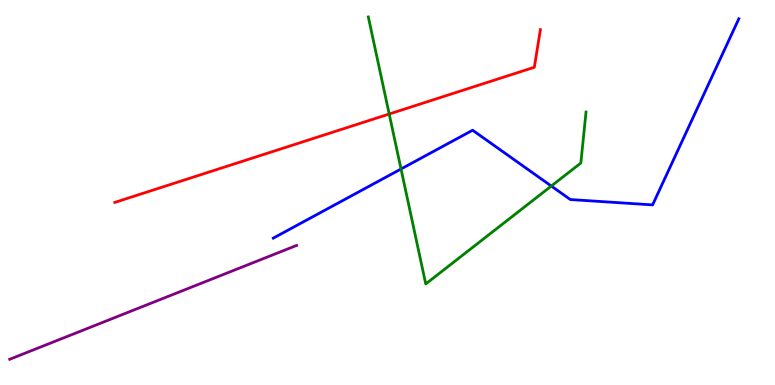[{'lines': ['blue', 'red'], 'intersections': []}, {'lines': ['green', 'red'], 'intersections': [{'x': 5.02, 'y': 7.04}]}, {'lines': ['purple', 'red'], 'intersections': []}, {'lines': ['blue', 'green'], 'intersections': [{'x': 5.17, 'y': 5.61}, {'x': 7.11, 'y': 5.17}]}, {'lines': ['blue', 'purple'], 'intersections': []}, {'lines': ['green', 'purple'], 'intersections': []}]